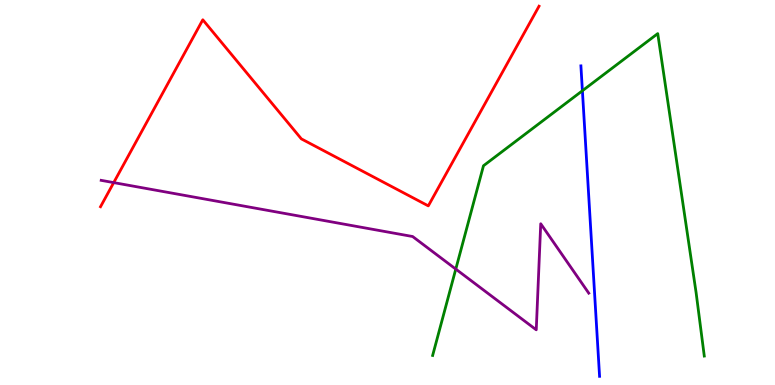[{'lines': ['blue', 'red'], 'intersections': []}, {'lines': ['green', 'red'], 'intersections': []}, {'lines': ['purple', 'red'], 'intersections': [{'x': 1.47, 'y': 5.26}]}, {'lines': ['blue', 'green'], 'intersections': [{'x': 7.51, 'y': 7.64}]}, {'lines': ['blue', 'purple'], 'intersections': []}, {'lines': ['green', 'purple'], 'intersections': [{'x': 5.88, 'y': 3.01}]}]